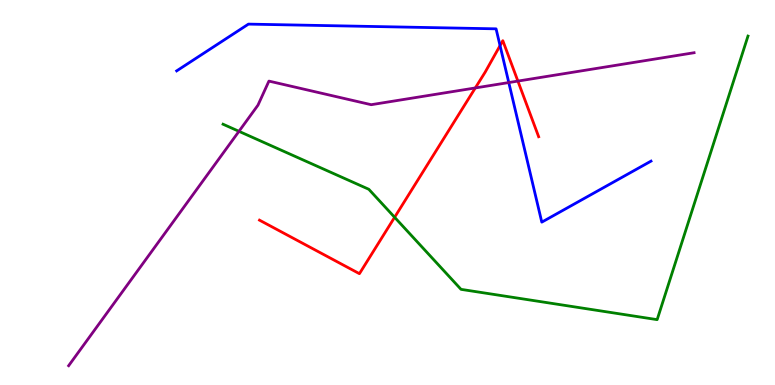[{'lines': ['blue', 'red'], 'intersections': [{'x': 6.45, 'y': 8.82}]}, {'lines': ['green', 'red'], 'intersections': [{'x': 5.09, 'y': 4.36}]}, {'lines': ['purple', 'red'], 'intersections': [{'x': 6.13, 'y': 7.72}, {'x': 6.68, 'y': 7.89}]}, {'lines': ['blue', 'green'], 'intersections': []}, {'lines': ['blue', 'purple'], 'intersections': [{'x': 6.56, 'y': 7.86}]}, {'lines': ['green', 'purple'], 'intersections': [{'x': 3.08, 'y': 6.59}]}]